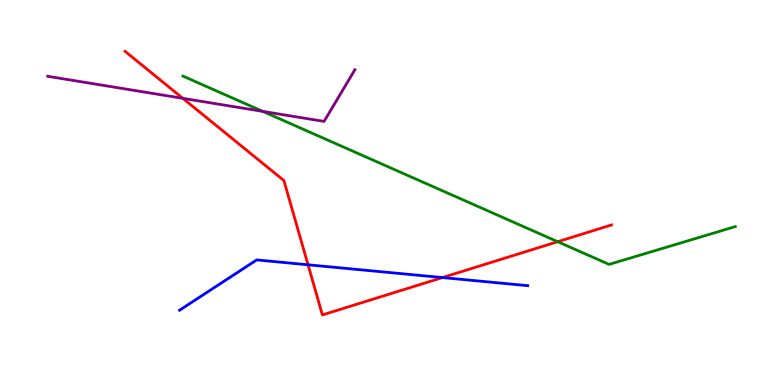[{'lines': ['blue', 'red'], 'intersections': [{'x': 3.97, 'y': 3.12}, {'x': 5.71, 'y': 2.79}]}, {'lines': ['green', 'red'], 'intersections': [{'x': 7.2, 'y': 3.72}]}, {'lines': ['purple', 'red'], 'intersections': [{'x': 2.36, 'y': 7.45}]}, {'lines': ['blue', 'green'], 'intersections': []}, {'lines': ['blue', 'purple'], 'intersections': []}, {'lines': ['green', 'purple'], 'intersections': [{'x': 3.39, 'y': 7.11}]}]